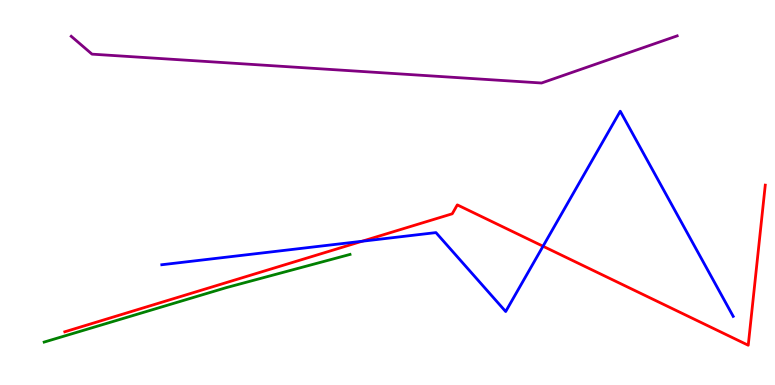[{'lines': ['blue', 'red'], 'intersections': [{'x': 4.67, 'y': 3.73}, {'x': 7.01, 'y': 3.6}]}, {'lines': ['green', 'red'], 'intersections': []}, {'lines': ['purple', 'red'], 'intersections': []}, {'lines': ['blue', 'green'], 'intersections': []}, {'lines': ['blue', 'purple'], 'intersections': []}, {'lines': ['green', 'purple'], 'intersections': []}]